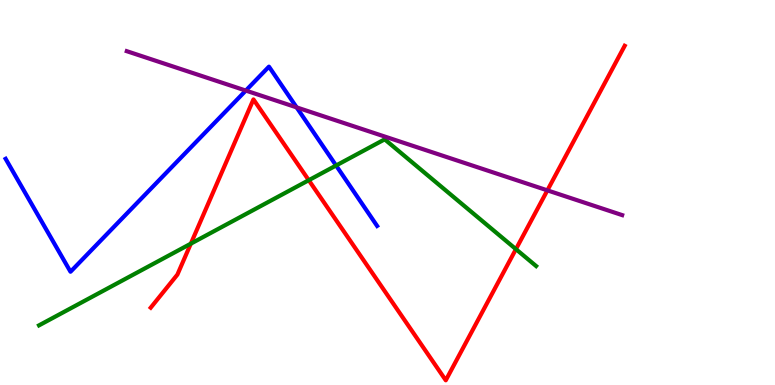[{'lines': ['blue', 'red'], 'intersections': []}, {'lines': ['green', 'red'], 'intersections': [{'x': 2.46, 'y': 3.67}, {'x': 3.98, 'y': 5.32}, {'x': 6.66, 'y': 3.53}]}, {'lines': ['purple', 'red'], 'intersections': [{'x': 7.06, 'y': 5.06}]}, {'lines': ['blue', 'green'], 'intersections': [{'x': 4.34, 'y': 5.7}]}, {'lines': ['blue', 'purple'], 'intersections': [{'x': 3.17, 'y': 7.65}, {'x': 3.83, 'y': 7.21}]}, {'lines': ['green', 'purple'], 'intersections': []}]